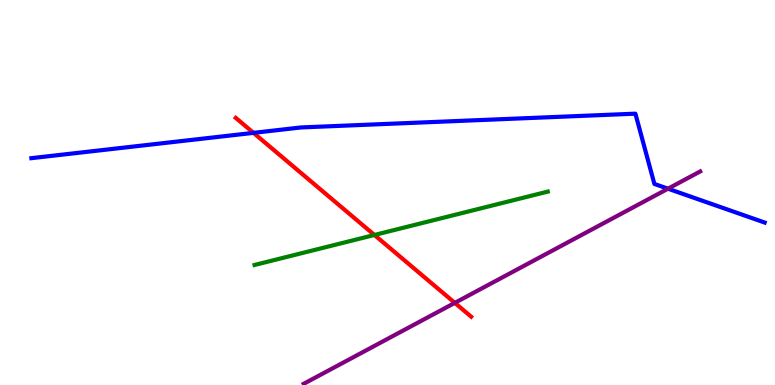[{'lines': ['blue', 'red'], 'intersections': [{'x': 3.27, 'y': 6.55}]}, {'lines': ['green', 'red'], 'intersections': [{'x': 4.83, 'y': 3.9}]}, {'lines': ['purple', 'red'], 'intersections': [{'x': 5.87, 'y': 2.13}]}, {'lines': ['blue', 'green'], 'intersections': []}, {'lines': ['blue', 'purple'], 'intersections': [{'x': 8.62, 'y': 5.1}]}, {'lines': ['green', 'purple'], 'intersections': []}]